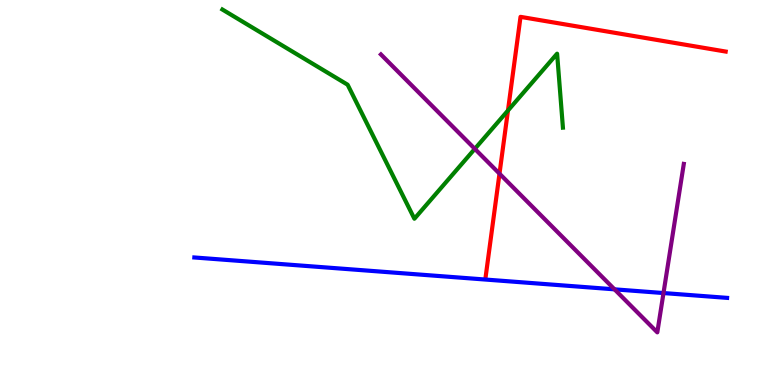[{'lines': ['blue', 'red'], 'intersections': []}, {'lines': ['green', 'red'], 'intersections': [{'x': 6.55, 'y': 7.13}]}, {'lines': ['purple', 'red'], 'intersections': [{'x': 6.45, 'y': 5.49}]}, {'lines': ['blue', 'green'], 'intersections': []}, {'lines': ['blue', 'purple'], 'intersections': [{'x': 7.93, 'y': 2.48}, {'x': 8.56, 'y': 2.39}]}, {'lines': ['green', 'purple'], 'intersections': [{'x': 6.13, 'y': 6.13}]}]